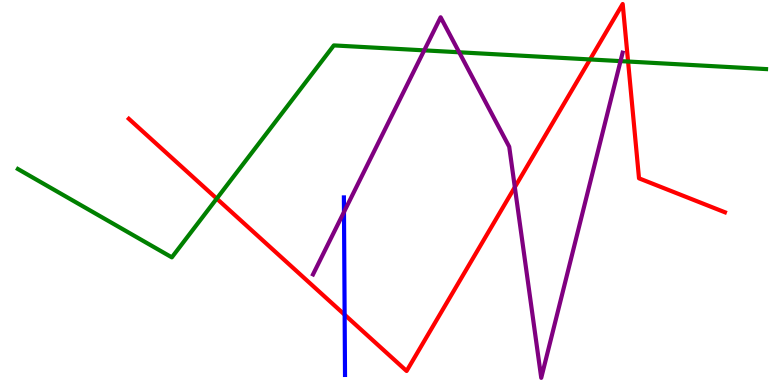[{'lines': ['blue', 'red'], 'intersections': [{'x': 4.45, 'y': 1.83}]}, {'lines': ['green', 'red'], 'intersections': [{'x': 2.8, 'y': 4.84}, {'x': 7.61, 'y': 8.46}, {'x': 8.1, 'y': 8.4}]}, {'lines': ['purple', 'red'], 'intersections': [{'x': 6.64, 'y': 5.14}]}, {'lines': ['blue', 'green'], 'intersections': []}, {'lines': ['blue', 'purple'], 'intersections': [{'x': 4.44, 'y': 4.49}]}, {'lines': ['green', 'purple'], 'intersections': [{'x': 5.47, 'y': 8.69}, {'x': 5.92, 'y': 8.64}, {'x': 8.01, 'y': 8.41}]}]